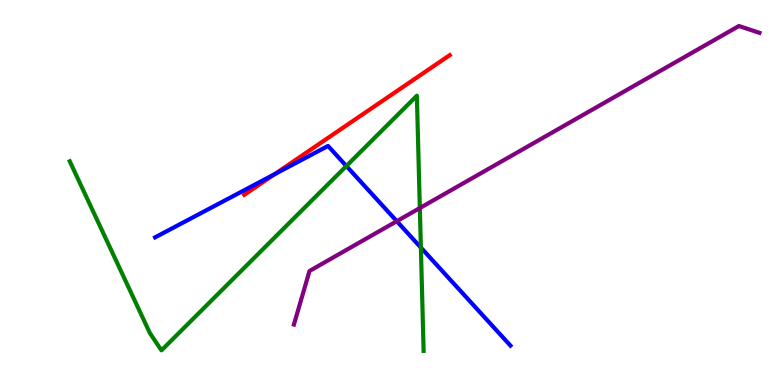[{'lines': ['blue', 'red'], 'intersections': [{'x': 3.54, 'y': 5.48}]}, {'lines': ['green', 'red'], 'intersections': []}, {'lines': ['purple', 'red'], 'intersections': []}, {'lines': ['blue', 'green'], 'intersections': [{'x': 4.47, 'y': 5.69}, {'x': 5.43, 'y': 3.57}]}, {'lines': ['blue', 'purple'], 'intersections': [{'x': 5.12, 'y': 4.25}]}, {'lines': ['green', 'purple'], 'intersections': [{'x': 5.42, 'y': 4.6}]}]